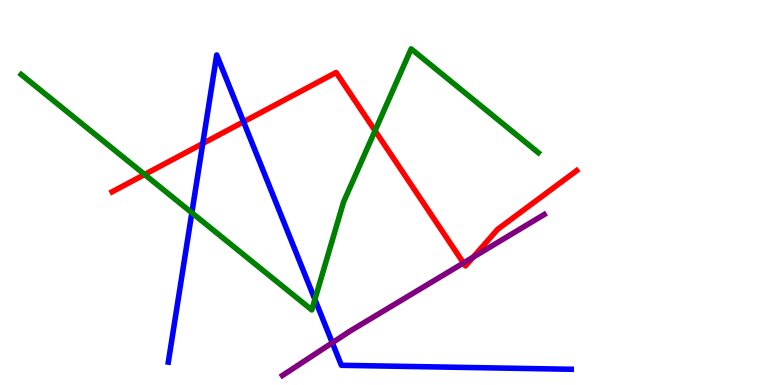[{'lines': ['blue', 'red'], 'intersections': [{'x': 2.62, 'y': 6.27}, {'x': 3.14, 'y': 6.84}]}, {'lines': ['green', 'red'], 'intersections': [{'x': 1.87, 'y': 5.47}, {'x': 4.84, 'y': 6.61}]}, {'lines': ['purple', 'red'], 'intersections': [{'x': 5.98, 'y': 3.17}, {'x': 6.11, 'y': 3.32}]}, {'lines': ['blue', 'green'], 'intersections': [{'x': 2.48, 'y': 4.47}, {'x': 4.06, 'y': 2.22}]}, {'lines': ['blue', 'purple'], 'intersections': [{'x': 4.29, 'y': 1.1}]}, {'lines': ['green', 'purple'], 'intersections': []}]